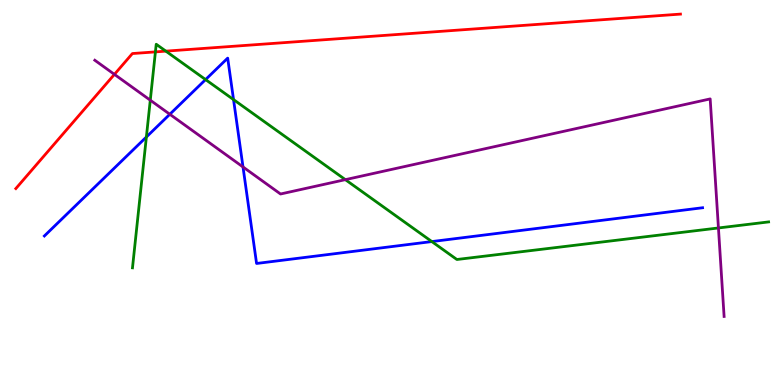[{'lines': ['blue', 'red'], 'intersections': []}, {'lines': ['green', 'red'], 'intersections': [{'x': 2.01, 'y': 8.65}, {'x': 2.14, 'y': 8.67}]}, {'lines': ['purple', 'red'], 'intersections': [{'x': 1.48, 'y': 8.07}]}, {'lines': ['blue', 'green'], 'intersections': [{'x': 1.89, 'y': 6.44}, {'x': 2.65, 'y': 7.93}, {'x': 3.01, 'y': 7.41}, {'x': 5.57, 'y': 3.73}]}, {'lines': ['blue', 'purple'], 'intersections': [{'x': 2.19, 'y': 7.03}, {'x': 3.14, 'y': 5.66}]}, {'lines': ['green', 'purple'], 'intersections': [{'x': 1.94, 'y': 7.4}, {'x': 4.46, 'y': 5.33}, {'x': 9.27, 'y': 4.08}]}]